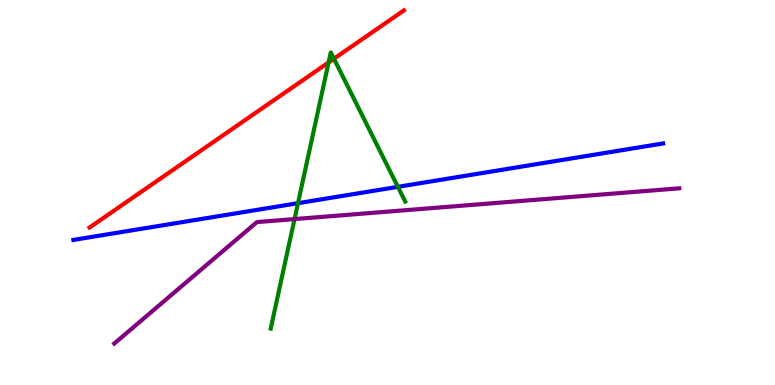[{'lines': ['blue', 'red'], 'intersections': []}, {'lines': ['green', 'red'], 'intersections': [{'x': 4.24, 'y': 8.38}, {'x': 4.31, 'y': 8.47}]}, {'lines': ['purple', 'red'], 'intersections': []}, {'lines': ['blue', 'green'], 'intersections': [{'x': 3.85, 'y': 4.72}, {'x': 5.13, 'y': 5.15}]}, {'lines': ['blue', 'purple'], 'intersections': []}, {'lines': ['green', 'purple'], 'intersections': [{'x': 3.8, 'y': 4.31}]}]